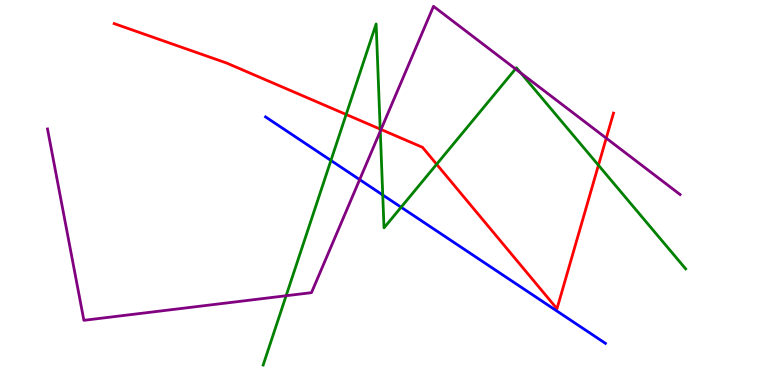[{'lines': ['blue', 'red'], 'intersections': []}, {'lines': ['green', 'red'], 'intersections': [{'x': 4.47, 'y': 7.03}, {'x': 4.91, 'y': 6.65}, {'x': 5.63, 'y': 5.73}, {'x': 7.72, 'y': 5.71}]}, {'lines': ['purple', 'red'], 'intersections': [{'x': 4.92, 'y': 6.64}, {'x': 7.82, 'y': 6.41}]}, {'lines': ['blue', 'green'], 'intersections': [{'x': 4.27, 'y': 5.83}, {'x': 4.94, 'y': 4.94}, {'x': 5.18, 'y': 4.62}]}, {'lines': ['blue', 'purple'], 'intersections': [{'x': 4.64, 'y': 5.33}]}, {'lines': ['green', 'purple'], 'intersections': [{'x': 3.69, 'y': 2.32}, {'x': 4.91, 'y': 6.59}, {'x': 6.65, 'y': 8.21}, {'x': 6.72, 'y': 8.1}]}]